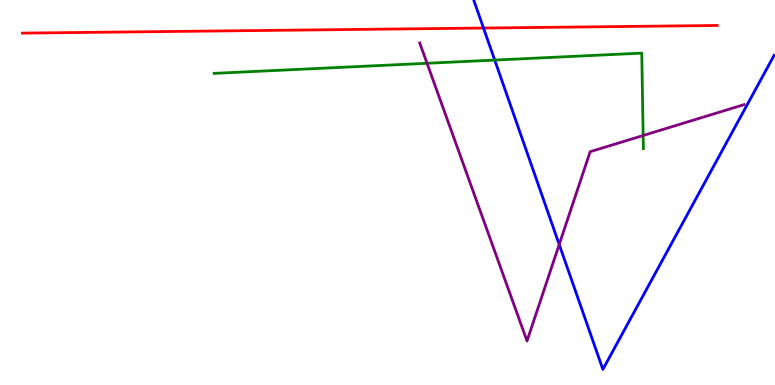[{'lines': ['blue', 'red'], 'intersections': [{'x': 6.24, 'y': 9.27}]}, {'lines': ['green', 'red'], 'intersections': []}, {'lines': ['purple', 'red'], 'intersections': []}, {'lines': ['blue', 'green'], 'intersections': [{'x': 6.38, 'y': 8.44}]}, {'lines': ['blue', 'purple'], 'intersections': [{'x': 7.22, 'y': 3.65}]}, {'lines': ['green', 'purple'], 'intersections': [{'x': 5.51, 'y': 8.36}, {'x': 8.3, 'y': 6.48}]}]